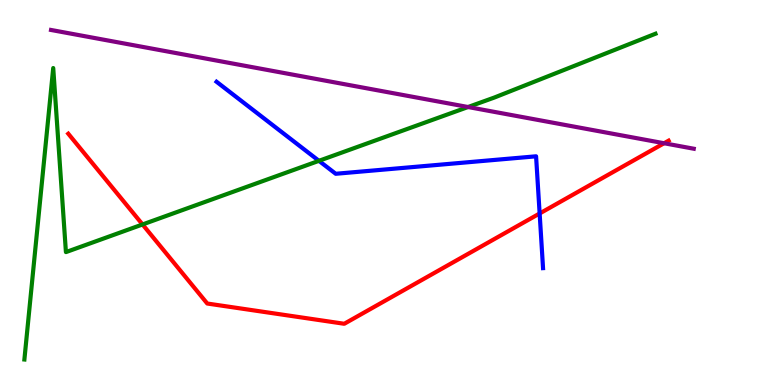[{'lines': ['blue', 'red'], 'intersections': [{'x': 6.96, 'y': 4.46}]}, {'lines': ['green', 'red'], 'intersections': [{'x': 1.84, 'y': 4.17}]}, {'lines': ['purple', 'red'], 'intersections': [{'x': 8.57, 'y': 6.28}]}, {'lines': ['blue', 'green'], 'intersections': [{'x': 4.12, 'y': 5.82}]}, {'lines': ['blue', 'purple'], 'intersections': []}, {'lines': ['green', 'purple'], 'intersections': [{'x': 6.04, 'y': 7.22}]}]